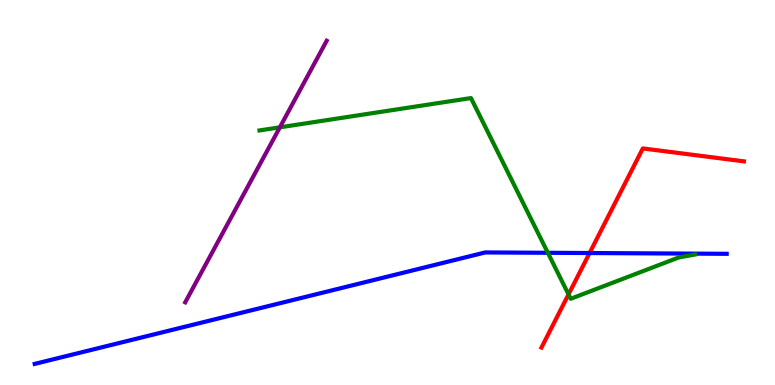[{'lines': ['blue', 'red'], 'intersections': [{'x': 7.61, 'y': 3.43}]}, {'lines': ['green', 'red'], 'intersections': [{'x': 7.34, 'y': 2.35}]}, {'lines': ['purple', 'red'], 'intersections': []}, {'lines': ['blue', 'green'], 'intersections': [{'x': 7.07, 'y': 3.43}]}, {'lines': ['blue', 'purple'], 'intersections': []}, {'lines': ['green', 'purple'], 'intersections': [{'x': 3.61, 'y': 6.69}]}]